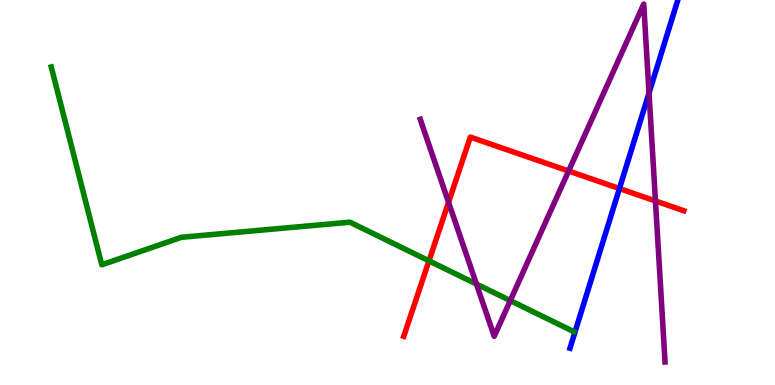[{'lines': ['blue', 'red'], 'intersections': [{'x': 7.99, 'y': 5.1}]}, {'lines': ['green', 'red'], 'intersections': [{'x': 5.54, 'y': 3.22}]}, {'lines': ['purple', 'red'], 'intersections': [{'x': 5.79, 'y': 4.75}, {'x': 7.34, 'y': 5.56}, {'x': 8.46, 'y': 4.78}]}, {'lines': ['blue', 'green'], 'intersections': []}, {'lines': ['blue', 'purple'], 'intersections': [{'x': 8.37, 'y': 7.58}]}, {'lines': ['green', 'purple'], 'intersections': [{'x': 6.15, 'y': 2.62}, {'x': 6.58, 'y': 2.19}]}]